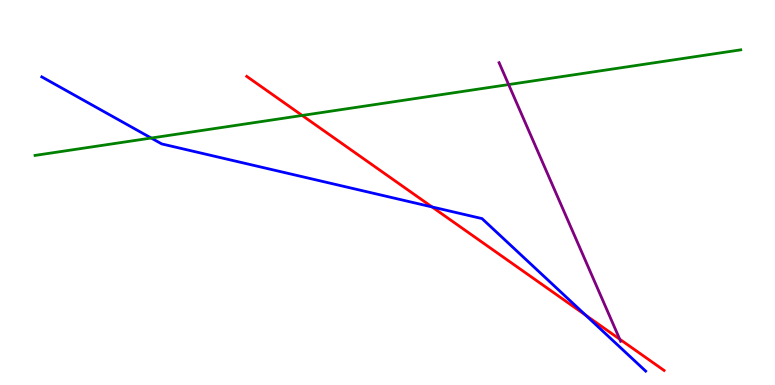[{'lines': ['blue', 'red'], 'intersections': [{'x': 5.57, 'y': 4.63}, {'x': 7.56, 'y': 1.81}]}, {'lines': ['green', 'red'], 'intersections': [{'x': 3.9, 'y': 7.0}]}, {'lines': ['purple', 'red'], 'intersections': [{'x': 8.0, 'y': 1.19}]}, {'lines': ['blue', 'green'], 'intersections': [{'x': 1.95, 'y': 6.41}]}, {'lines': ['blue', 'purple'], 'intersections': []}, {'lines': ['green', 'purple'], 'intersections': [{'x': 6.56, 'y': 7.8}]}]